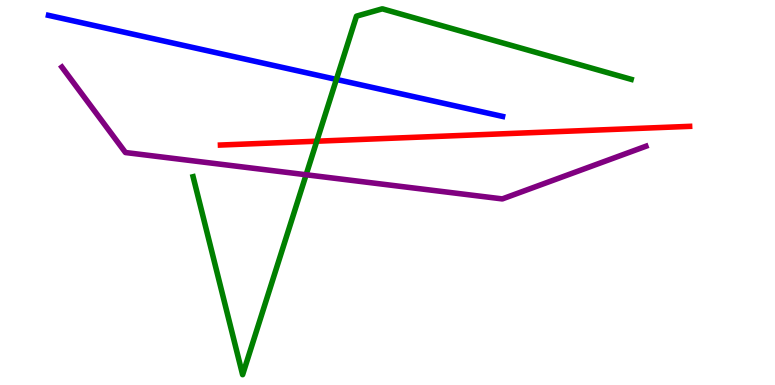[{'lines': ['blue', 'red'], 'intersections': []}, {'lines': ['green', 'red'], 'intersections': [{'x': 4.09, 'y': 6.33}]}, {'lines': ['purple', 'red'], 'intersections': []}, {'lines': ['blue', 'green'], 'intersections': [{'x': 4.34, 'y': 7.94}]}, {'lines': ['blue', 'purple'], 'intersections': []}, {'lines': ['green', 'purple'], 'intersections': [{'x': 3.95, 'y': 5.46}]}]